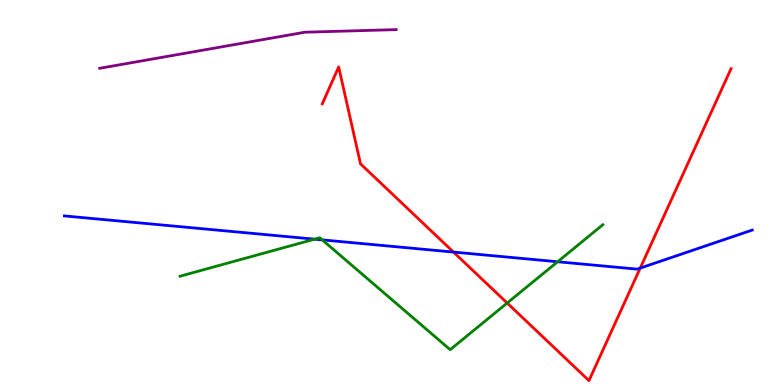[{'lines': ['blue', 'red'], 'intersections': [{'x': 5.85, 'y': 3.45}, {'x': 8.26, 'y': 3.04}]}, {'lines': ['green', 'red'], 'intersections': [{'x': 6.54, 'y': 2.13}]}, {'lines': ['purple', 'red'], 'intersections': []}, {'lines': ['blue', 'green'], 'intersections': [{'x': 4.06, 'y': 3.79}, {'x': 4.16, 'y': 3.77}, {'x': 7.2, 'y': 3.2}]}, {'lines': ['blue', 'purple'], 'intersections': []}, {'lines': ['green', 'purple'], 'intersections': []}]